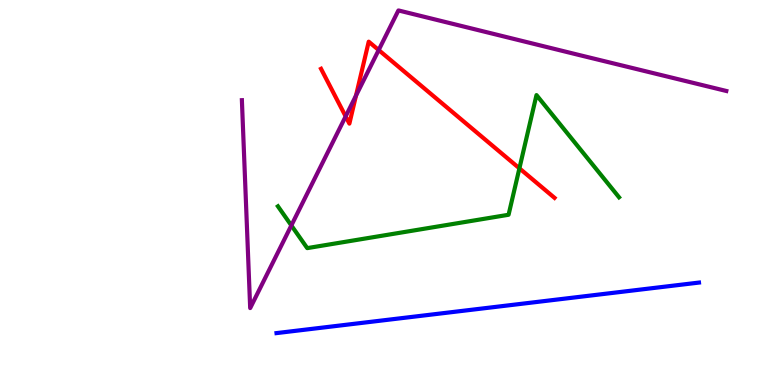[{'lines': ['blue', 'red'], 'intersections': []}, {'lines': ['green', 'red'], 'intersections': [{'x': 6.7, 'y': 5.63}]}, {'lines': ['purple', 'red'], 'intersections': [{'x': 4.46, 'y': 6.98}, {'x': 4.59, 'y': 7.52}, {'x': 4.89, 'y': 8.7}]}, {'lines': ['blue', 'green'], 'intersections': []}, {'lines': ['blue', 'purple'], 'intersections': []}, {'lines': ['green', 'purple'], 'intersections': [{'x': 3.76, 'y': 4.14}]}]